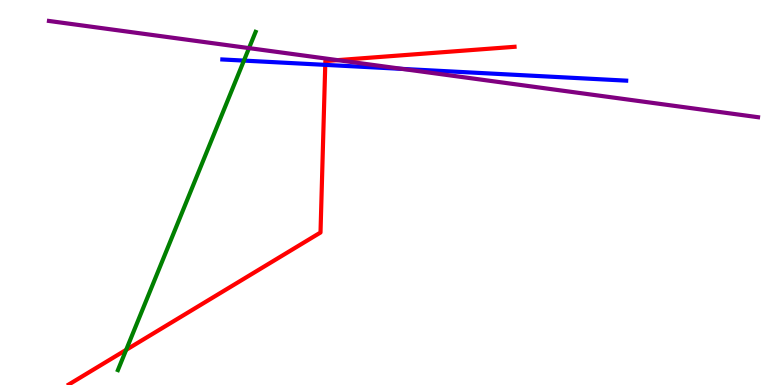[{'lines': ['blue', 'red'], 'intersections': [{'x': 4.2, 'y': 8.32}]}, {'lines': ['green', 'red'], 'intersections': [{'x': 1.63, 'y': 0.913}]}, {'lines': ['purple', 'red'], 'intersections': [{'x': 4.36, 'y': 8.44}]}, {'lines': ['blue', 'green'], 'intersections': [{'x': 3.15, 'y': 8.43}]}, {'lines': ['blue', 'purple'], 'intersections': [{'x': 5.19, 'y': 8.21}]}, {'lines': ['green', 'purple'], 'intersections': [{'x': 3.21, 'y': 8.75}]}]